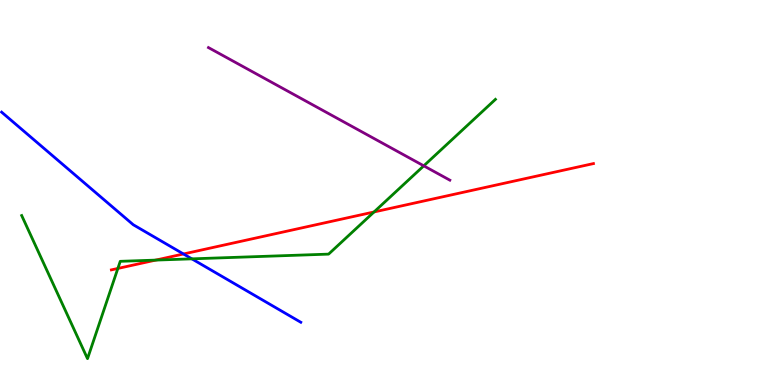[{'lines': ['blue', 'red'], 'intersections': [{'x': 2.37, 'y': 3.4}]}, {'lines': ['green', 'red'], 'intersections': [{'x': 1.52, 'y': 3.03}, {'x': 2.01, 'y': 3.24}, {'x': 4.83, 'y': 4.49}]}, {'lines': ['purple', 'red'], 'intersections': []}, {'lines': ['blue', 'green'], 'intersections': [{'x': 2.48, 'y': 3.28}]}, {'lines': ['blue', 'purple'], 'intersections': []}, {'lines': ['green', 'purple'], 'intersections': [{'x': 5.47, 'y': 5.69}]}]